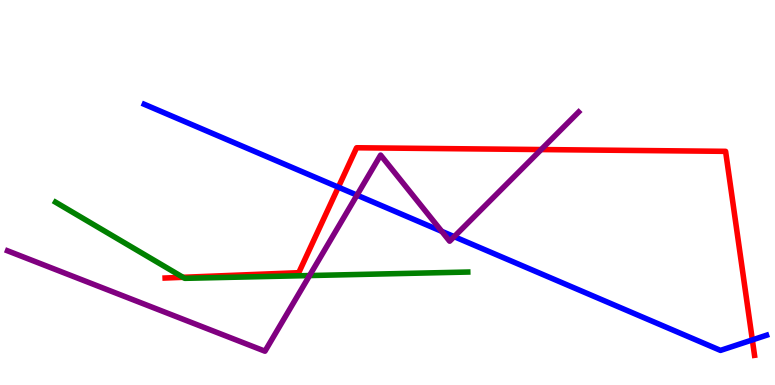[{'lines': ['blue', 'red'], 'intersections': [{'x': 4.37, 'y': 5.14}, {'x': 9.71, 'y': 1.17}]}, {'lines': ['green', 'red'], 'intersections': [{'x': 2.36, 'y': 2.8}]}, {'lines': ['purple', 'red'], 'intersections': [{'x': 6.98, 'y': 6.12}]}, {'lines': ['blue', 'green'], 'intersections': []}, {'lines': ['blue', 'purple'], 'intersections': [{'x': 4.61, 'y': 4.93}, {'x': 5.7, 'y': 3.99}, {'x': 5.86, 'y': 3.85}]}, {'lines': ['green', 'purple'], 'intersections': [{'x': 3.99, 'y': 2.84}]}]